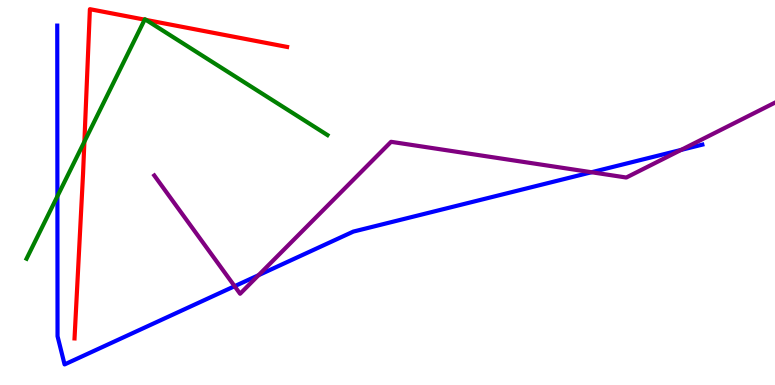[{'lines': ['blue', 'red'], 'intersections': []}, {'lines': ['green', 'red'], 'intersections': [{'x': 1.09, 'y': 6.32}, {'x': 1.87, 'y': 9.49}, {'x': 1.88, 'y': 9.48}]}, {'lines': ['purple', 'red'], 'intersections': []}, {'lines': ['blue', 'green'], 'intersections': [{'x': 0.741, 'y': 4.9}]}, {'lines': ['blue', 'purple'], 'intersections': [{'x': 3.03, 'y': 2.57}, {'x': 3.34, 'y': 2.85}, {'x': 7.63, 'y': 5.53}, {'x': 8.79, 'y': 6.11}]}, {'lines': ['green', 'purple'], 'intersections': []}]